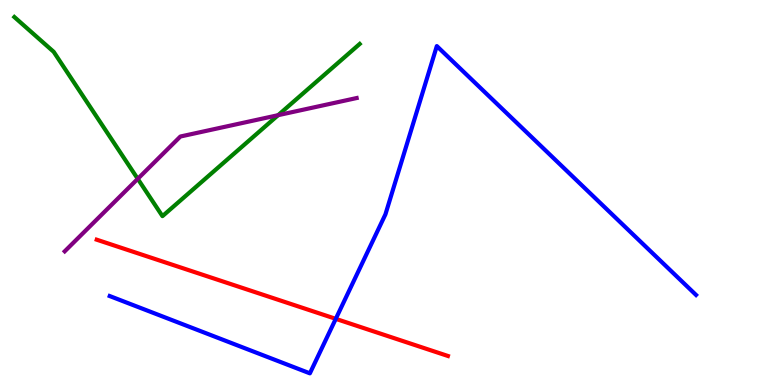[{'lines': ['blue', 'red'], 'intersections': [{'x': 4.33, 'y': 1.72}]}, {'lines': ['green', 'red'], 'intersections': []}, {'lines': ['purple', 'red'], 'intersections': []}, {'lines': ['blue', 'green'], 'intersections': []}, {'lines': ['blue', 'purple'], 'intersections': []}, {'lines': ['green', 'purple'], 'intersections': [{'x': 1.78, 'y': 5.36}, {'x': 3.59, 'y': 7.01}]}]